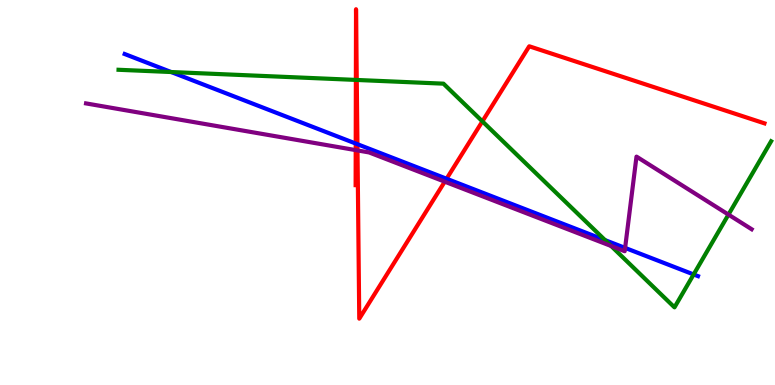[{'lines': ['blue', 'red'], 'intersections': [{'x': 4.59, 'y': 6.27}, {'x': 4.61, 'y': 6.25}, {'x': 5.76, 'y': 5.36}]}, {'lines': ['green', 'red'], 'intersections': [{'x': 4.59, 'y': 7.92}, {'x': 4.6, 'y': 7.92}, {'x': 6.22, 'y': 6.85}]}, {'lines': ['purple', 'red'], 'intersections': [{'x': 4.59, 'y': 6.1}, {'x': 4.61, 'y': 6.09}, {'x': 5.74, 'y': 5.28}]}, {'lines': ['blue', 'green'], 'intersections': [{'x': 2.21, 'y': 8.13}, {'x': 7.81, 'y': 3.76}, {'x': 8.95, 'y': 2.87}]}, {'lines': ['blue', 'purple'], 'intersections': [{'x': 8.07, 'y': 3.56}]}, {'lines': ['green', 'purple'], 'intersections': [{'x': 7.89, 'y': 3.61}, {'x': 9.4, 'y': 4.43}]}]